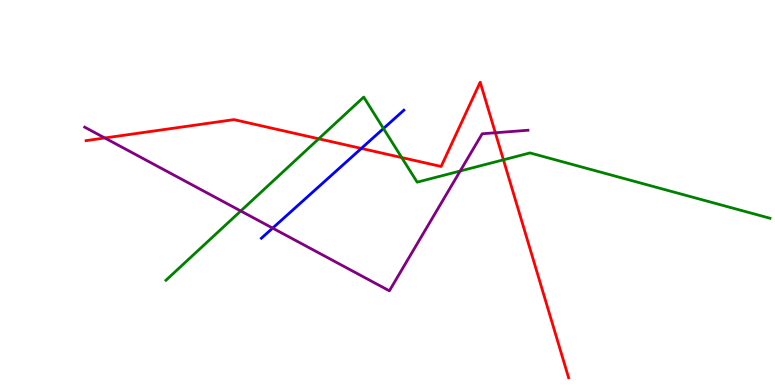[{'lines': ['blue', 'red'], 'intersections': [{'x': 4.66, 'y': 6.14}]}, {'lines': ['green', 'red'], 'intersections': [{'x': 4.11, 'y': 6.4}, {'x': 5.18, 'y': 5.91}, {'x': 6.5, 'y': 5.85}]}, {'lines': ['purple', 'red'], 'intersections': [{'x': 1.35, 'y': 6.42}, {'x': 6.39, 'y': 6.55}]}, {'lines': ['blue', 'green'], 'intersections': [{'x': 4.95, 'y': 6.66}]}, {'lines': ['blue', 'purple'], 'intersections': [{'x': 3.52, 'y': 4.07}]}, {'lines': ['green', 'purple'], 'intersections': [{'x': 3.11, 'y': 4.52}, {'x': 5.94, 'y': 5.56}]}]